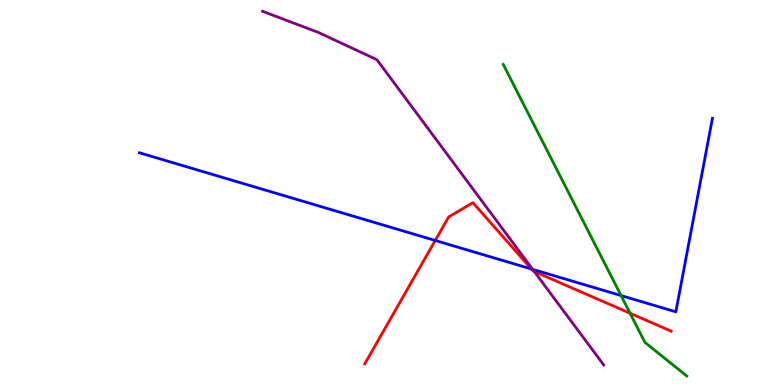[{'lines': ['blue', 'red'], 'intersections': [{'x': 5.62, 'y': 3.75}, {'x': 6.86, 'y': 3.01}]}, {'lines': ['green', 'red'], 'intersections': [{'x': 8.13, 'y': 1.86}]}, {'lines': ['purple', 'red'], 'intersections': [{'x': 6.89, 'y': 2.95}]}, {'lines': ['blue', 'green'], 'intersections': [{'x': 8.01, 'y': 2.32}]}, {'lines': ['blue', 'purple'], 'intersections': [{'x': 6.87, 'y': 3.0}]}, {'lines': ['green', 'purple'], 'intersections': []}]